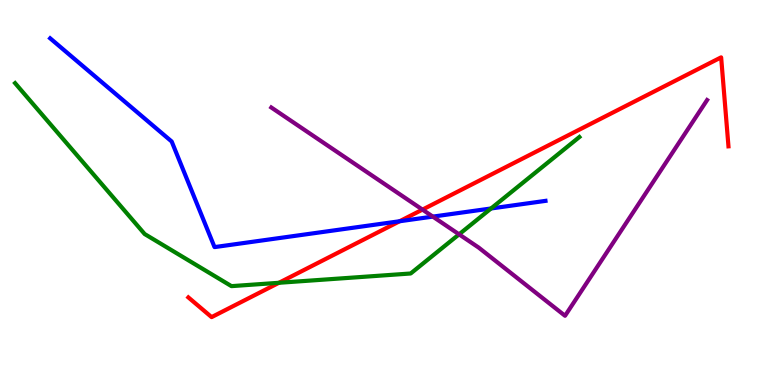[{'lines': ['blue', 'red'], 'intersections': [{'x': 5.16, 'y': 4.25}]}, {'lines': ['green', 'red'], 'intersections': [{'x': 3.6, 'y': 2.65}]}, {'lines': ['purple', 'red'], 'intersections': [{'x': 5.45, 'y': 4.56}]}, {'lines': ['blue', 'green'], 'intersections': [{'x': 6.34, 'y': 4.59}]}, {'lines': ['blue', 'purple'], 'intersections': [{'x': 5.58, 'y': 4.37}]}, {'lines': ['green', 'purple'], 'intersections': [{'x': 5.92, 'y': 3.91}]}]